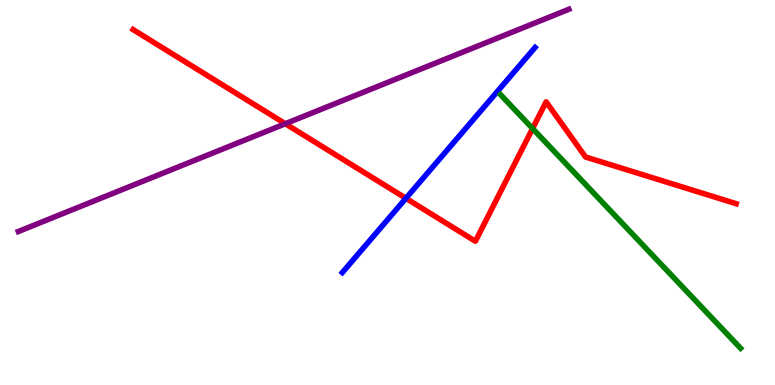[{'lines': ['blue', 'red'], 'intersections': [{'x': 5.24, 'y': 4.85}]}, {'lines': ['green', 'red'], 'intersections': [{'x': 6.87, 'y': 6.66}]}, {'lines': ['purple', 'red'], 'intersections': [{'x': 3.68, 'y': 6.79}]}, {'lines': ['blue', 'green'], 'intersections': []}, {'lines': ['blue', 'purple'], 'intersections': []}, {'lines': ['green', 'purple'], 'intersections': []}]